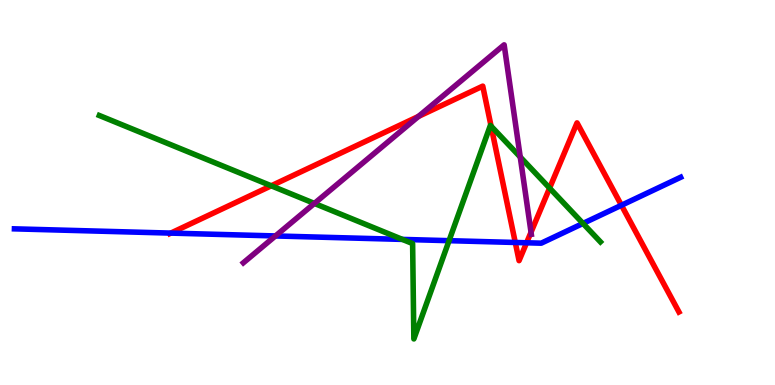[{'lines': ['blue', 'red'], 'intersections': [{'x': 2.2, 'y': 3.95}, {'x': 6.65, 'y': 3.7}, {'x': 6.79, 'y': 3.69}, {'x': 8.02, 'y': 4.67}]}, {'lines': ['green', 'red'], 'intersections': [{'x': 3.5, 'y': 5.17}, {'x': 6.34, 'y': 6.72}, {'x': 7.09, 'y': 5.11}]}, {'lines': ['purple', 'red'], 'intersections': [{'x': 5.4, 'y': 6.98}, {'x': 6.85, 'y': 3.97}]}, {'lines': ['blue', 'green'], 'intersections': [{'x': 5.19, 'y': 3.78}, {'x': 5.79, 'y': 3.75}, {'x': 7.52, 'y': 4.2}]}, {'lines': ['blue', 'purple'], 'intersections': [{'x': 3.55, 'y': 3.87}]}, {'lines': ['green', 'purple'], 'intersections': [{'x': 4.06, 'y': 4.72}, {'x': 6.71, 'y': 5.92}]}]